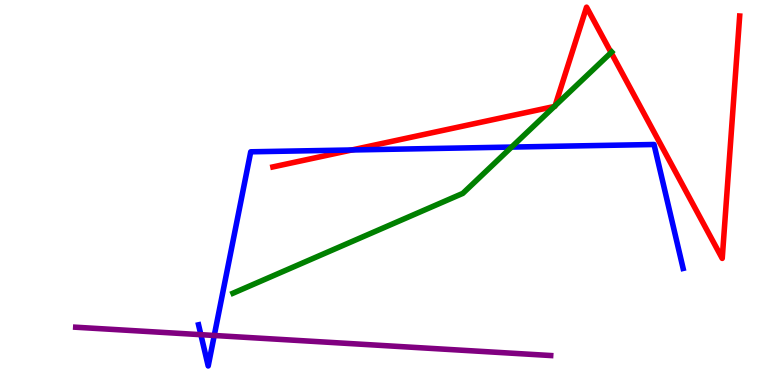[{'lines': ['blue', 'red'], 'intersections': [{'x': 4.54, 'y': 6.1}]}, {'lines': ['green', 'red'], 'intersections': [{'x': 7.15, 'y': 7.23}, {'x': 7.16, 'y': 7.25}, {'x': 7.89, 'y': 8.63}]}, {'lines': ['purple', 'red'], 'intersections': []}, {'lines': ['blue', 'green'], 'intersections': [{'x': 6.6, 'y': 6.18}]}, {'lines': ['blue', 'purple'], 'intersections': [{'x': 2.59, 'y': 1.31}, {'x': 2.76, 'y': 1.29}]}, {'lines': ['green', 'purple'], 'intersections': []}]